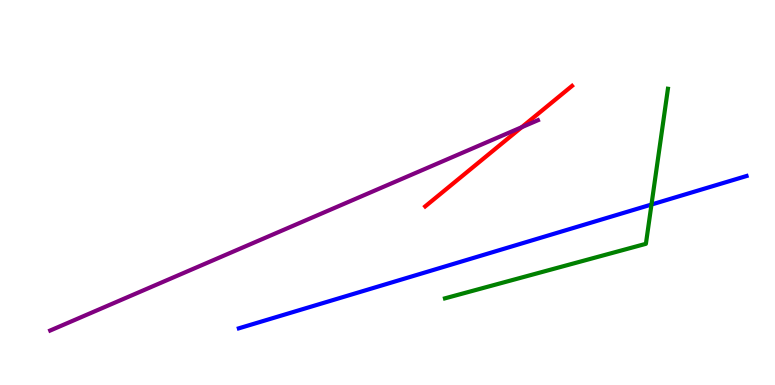[{'lines': ['blue', 'red'], 'intersections': []}, {'lines': ['green', 'red'], 'intersections': []}, {'lines': ['purple', 'red'], 'intersections': [{'x': 6.73, 'y': 6.7}]}, {'lines': ['blue', 'green'], 'intersections': [{'x': 8.41, 'y': 4.69}]}, {'lines': ['blue', 'purple'], 'intersections': []}, {'lines': ['green', 'purple'], 'intersections': []}]